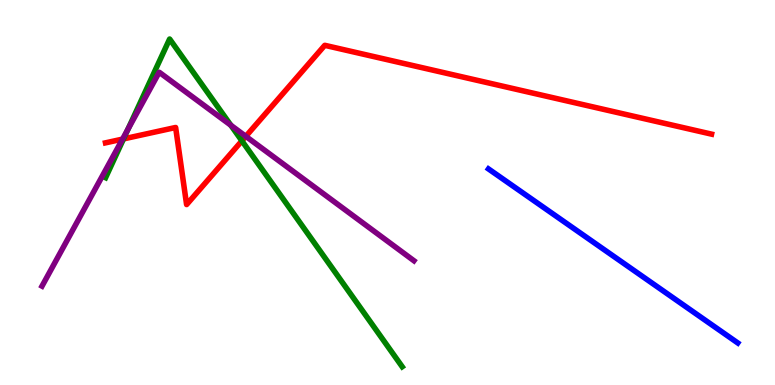[{'lines': ['blue', 'red'], 'intersections': []}, {'lines': ['green', 'red'], 'intersections': [{'x': 1.59, 'y': 6.39}, {'x': 3.12, 'y': 6.34}]}, {'lines': ['purple', 'red'], 'intersections': [{'x': 1.58, 'y': 6.39}, {'x': 3.17, 'y': 6.46}]}, {'lines': ['blue', 'green'], 'intersections': []}, {'lines': ['blue', 'purple'], 'intersections': []}, {'lines': ['green', 'purple'], 'intersections': [{'x': 1.65, 'y': 6.64}, {'x': 2.98, 'y': 6.75}]}]